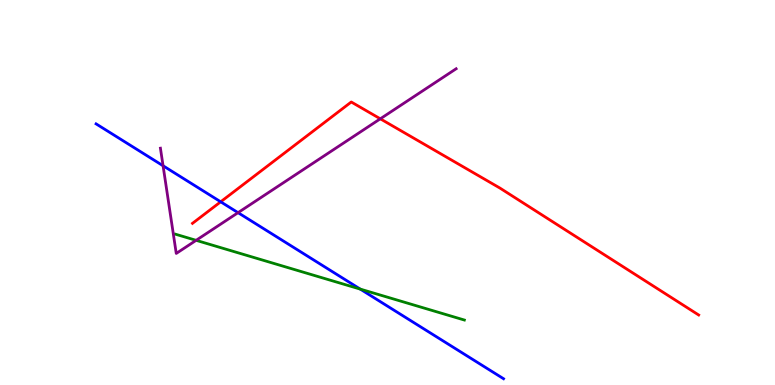[{'lines': ['blue', 'red'], 'intersections': [{'x': 2.85, 'y': 4.76}]}, {'lines': ['green', 'red'], 'intersections': []}, {'lines': ['purple', 'red'], 'intersections': [{'x': 4.91, 'y': 6.91}]}, {'lines': ['blue', 'green'], 'intersections': [{'x': 4.65, 'y': 2.49}]}, {'lines': ['blue', 'purple'], 'intersections': [{'x': 2.1, 'y': 5.69}, {'x': 3.07, 'y': 4.48}]}, {'lines': ['green', 'purple'], 'intersections': [{'x': 2.53, 'y': 3.76}]}]